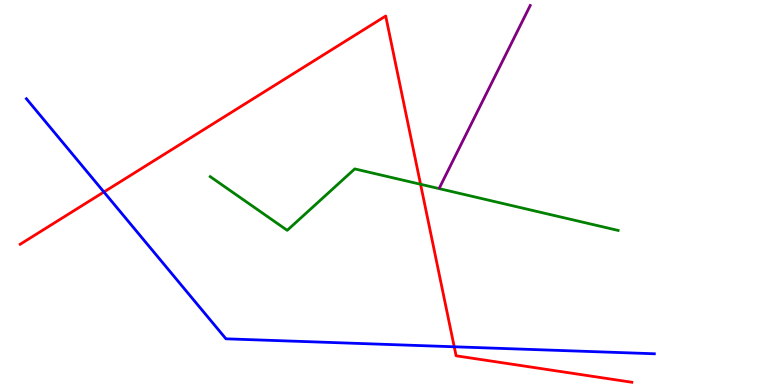[{'lines': ['blue', 'red'], 'intersections': [{'x': 1.34, 'y': 5.01}, {'x': 5.86, 'y': 0.993}]}, {'lines': ['green', 'red'], 'intersections': [{'x': 5.43, 'y': 5.21}]}, {'lines': ['purple', 'red'], 'intersections': []}, {'lines': ['blue', 'green'], 'intersections': []}, {'lines': ['blue', 'purple'], 'intersections': []}, {'lines': ['green', 'purple'], 'intersections': []}]